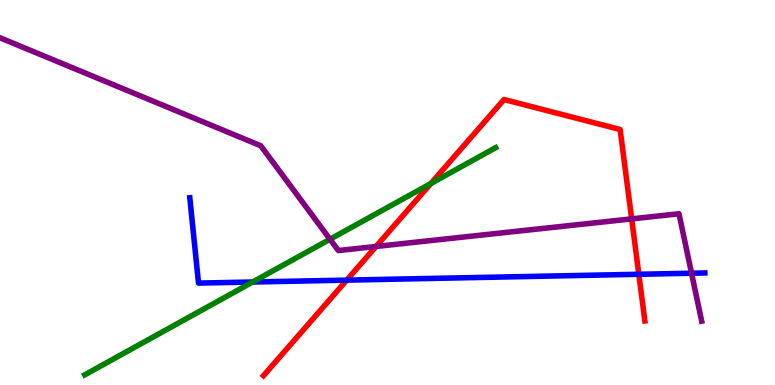[{'lines': ['blue', 'red'], 'intersections': [{'x': 4.47, 'y': 2.72}, {'x': 8.24, 'y': 2.88}]}, {'lines': ['green', 'red'], 'intersections': [{'x': 5.56, 'y': 5.23}]}, {'lines': ['purple', 'red'], 'intersections': [{'x': 4.85, 'y': 3.6}, {'x': 8.15, 'y': 4.32}]}, {'lines': ['blue', 'green'], 'intersections': [{'x': 3.26, 'y': 2.68}]}, {'lines': ['blue', 'purple'], 'intersections': [{'x': 8.92, 'y': 2.9}]}, {'lines': ['green', 'purple'], 'intersections': [{'x': 4.26, 'y': 3.79}]}]